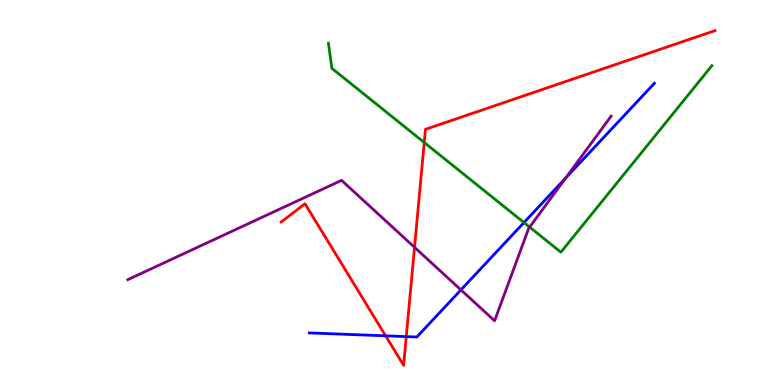[{'lines': ['blue', 'red'], 'intersections': [{'x': 4.98, 'y': 1.28}, {'x': 5.24, 'y': 1.26}]}, {'lines': ['green', 'red'], 'intersections': [{'x': 5.47, 'y': 6.3}]}, {'lines': ['purple', 'red'], 'intersections': [{'x': 5.35, 'y': 3.58}]}, {'lines': ['blue', 'green'], 'intersections': [{'x': 6.76, 'y': 4.22}]}, {'lines': ['blue', 'purple'], 'intersections': [{'x': 5.95, 'y': 2.47}, {'x': 7.3, 'y': 5.38}]}, {'lines': ['green', 'purple'], 'intersections': [{'x': 6.83, 'y': 4.1}]}]